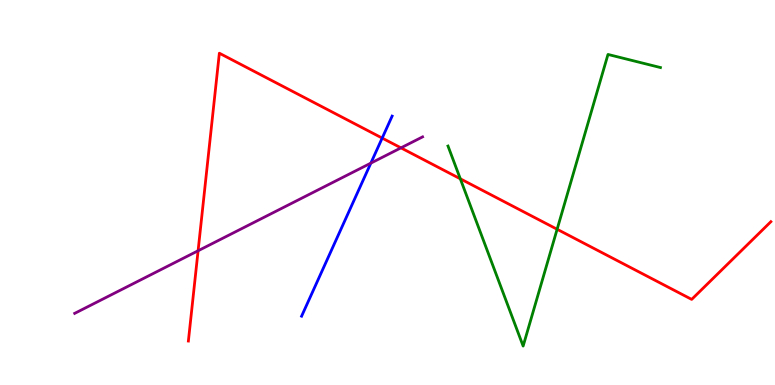[{'lines': ['blue', 'red'], 'intersections': [{'x': 4.93, 'y': 6.41}]}, {'lines': ['green', 'red'], 'intersections': [{'x': 5.94, 'y': 5.36}, {'x': 7.19, 'y': 4.05}]}, {'lines': ['purple', 'red'], 'intersections': [{'x': 2.56, 'y': 3.49}, {'x': 5.17, 'y': 6.16}]}, {'lines': ['blue', 'green'], 'intersections': []}, {'lines': ['blue', 'purple'], 'intersections': [{'x': 4.79, 'y': 5.76}]}, {'lines': ['green', 'purple'], 'intersections': []}]